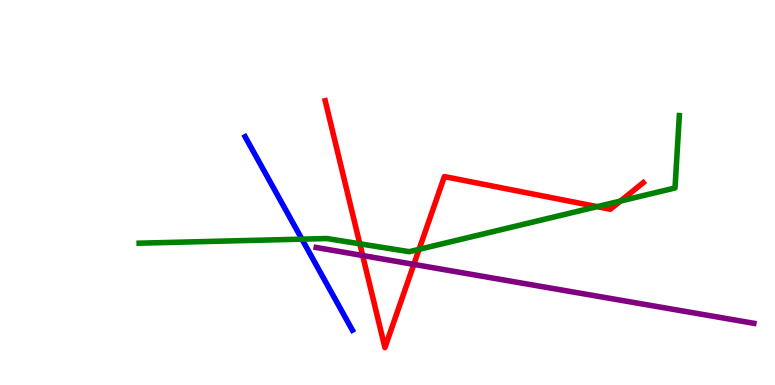[{'lines': ['blue', 'red'], 'intersections': []}, {'lines': ['green', 'red'], 'intersections': [{'x': 4.64, 'y': 3.67}, {'x': 5.41, 'y': 3.52}, {'x': 7.7, 'y': 4.63}, {'x': 8.01, 'y': 4.78}]}, {'lines': ['purple', 'red'], 'intersections': [{'x': 4.68, 'y': 3.36}, {'x': 5.34, 'y': 3.13}]}, {'lines': ['blue', 'green'], 'intersections': [{'x': 3.9, 'y': 3.79}]}, {'lines': ['blue', 'purple'], 'intersections': []}, {'lines': ['green', 'purple'], 'intersections': []}]